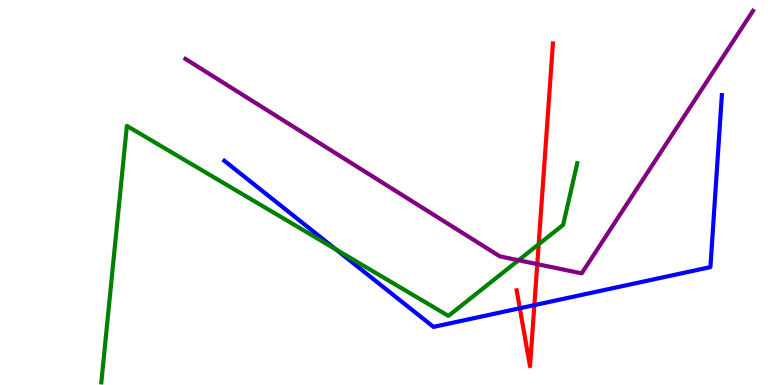[{'lines': ['blue', 'red'], 'intersections': [{'x': 6.71, 'y': 1.99}, {'x': 6.89, 'y': 2.07}]}, {'lines': ['green', 'red'], 'intersections': [{'x': 6.95, 'y': 3.66}]}, {'lines': ['purple', 'red'], 'intersections': [{'x': 6.93, 'y': 3.14}]}, {'lines': ['blue', 'green'], 'intersections': [{'x': 4.34, 'y': 3.52}]}, {'lines': ['blue', 'purple'], 'intersections': []}, {'lines': ['green', 'purple'], 'intersections': [{'x': 6.69, 'y': 3.24}]}]